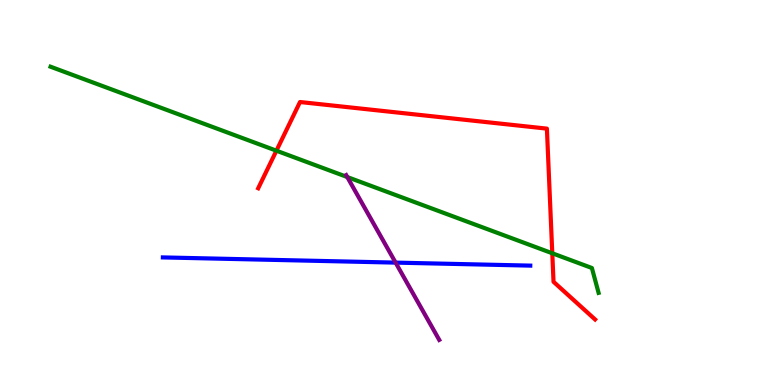[{'lines': ['blue', 'red'], 'intersections': []}, {'lines': ['green', 'red'], 'intersections': [{'x': 3.57, 'y': 6.09}, {'x': 7.13, 'y': 3.42}]}, {'lines': ['purple', 'red'], 'intersections': []}, {'lines': ['blue', 'green'], 'intersections': []}, {'lines': ['blue', 'purple'], 'intersections': [{'x': 5.1, 'y': 3.18}]}, {'lines': ['green', 'purple'], 'intersections': [{'x': 4.48, 'y': 5.4}]}]